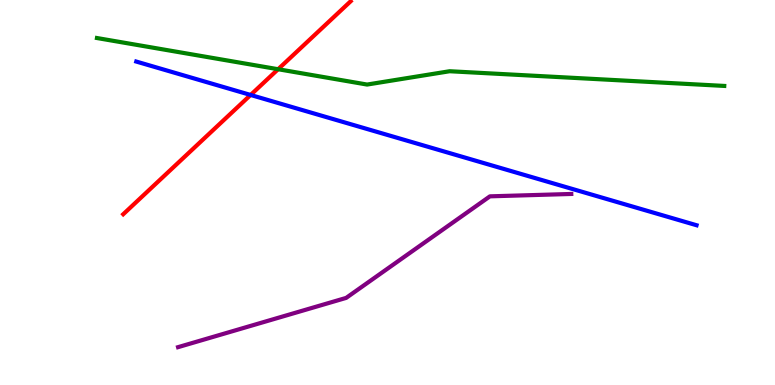[{'lines': ['blue', 'red'], 'intersections': [{'x': 3.23, 'y': 7.53}]}, {'lines': ['green', 'red'], 'intersections': [{'x': 3.59, 'y': 8.2}]}, {'lines': ['purple', 'red'], 'intersections': []}, {'lines': ['blue', 'green'], 'intersections': []}, {'lines': ['blue', 'purple'], 'intersections': []}, {'lines': ['green', 'purple'], 'intersections': []}]